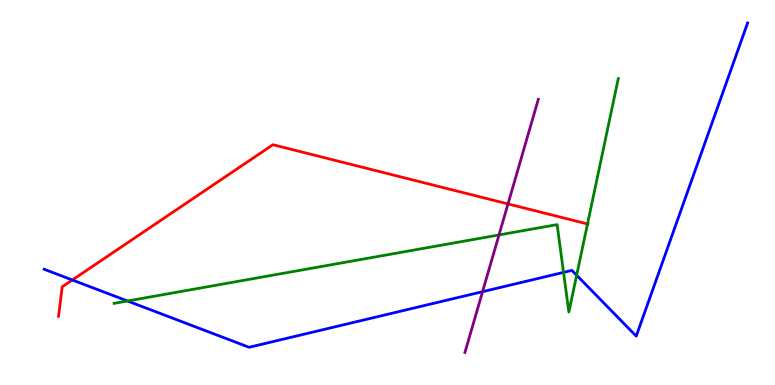[{'lines': ['blue', 'red'], 'intersections': [{'x': 0.933, 'y': 2.73}]}, {'lines': ['green', 'red'], 'intersections': [{'x': 7.58, 'y': 4.18}]}, {'lines': ['purple', 'red'], 'intersections': [{'x': 6.55, 'y': 4.7}]}, {'lines': ['blue', 'green'], 'intersections': [{'x': 1.65, 'y': 2.18}, {'x': 7.27, 'y': 2.93}, {'x': 7.44, 'y': 2.85}]}, {'lines': ['blue', 'purple'], 'intersections': [{'x': 6.23, 'y': 2.42}]}, {'lines': ['green', 'purple'], 'intersections': [{'x': 6.44, 'y': 3.9}]}]